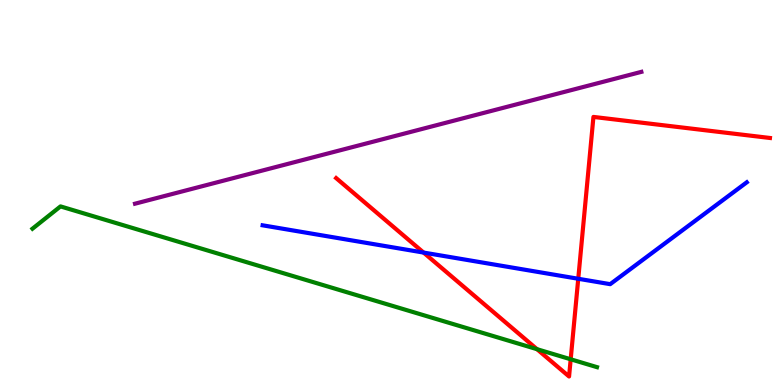[{'lines': ['blue', 'red'], 'intersections': [{'x': 5.47, 'y': 3.44}, {'x': 7.46, 'y': 2.76}]}, {'lines': ['green', 'red'], 'intersections': [{'x': 6.93, 'y': 0.93}, {'x': 7.36, 'y': 0.668}]}, {'lines': ['purple', 'red'], 'intersections': []}, {'lines': ['blue', 'green'], 'intersections': []}, {'lines': ['blue', 'purple'], 'intersections': []}, {'lines': ['green', 'purple'], 'intersections': []}]